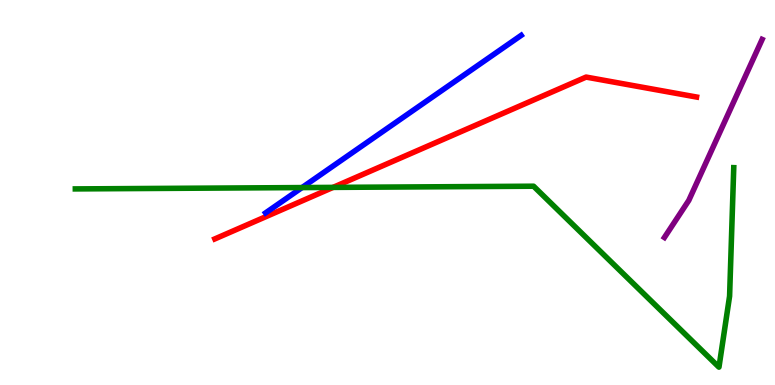[{'lines': ['blue', 'red'], 'intersections': []}, {'lines': ['green', 'red'], 'intersections': [{'x': 4.3, 'y': 5.13}]}, {'lines': ['purple', 'red'], 'intersections': []}, {'lines': ['blue', 'green'], 'intersections': [{'x': 3.9, 'y': 5.13}]}, {'lines': ['blue', 'purple'], 'intersections': []}, {'lines': ['green', 'purple'], 'intersections': []}]